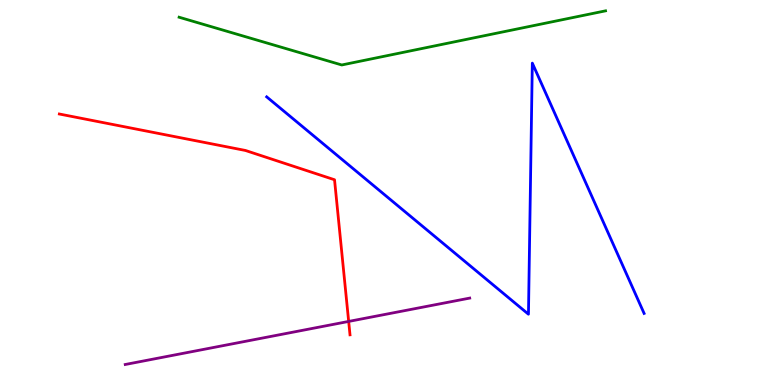[{'lines': ['blue', 'red'], 'intersections': []}, {'lines': ['green', 'red'], 'intersections': []}, {'lines': ['purple', 'red'], 'intersections': [{'x': 4.5, 'y': 1.65}]}, {'lines': ['blue', 'green'], 'intersections': []}, {'lines': ['blue', 'purple'], 'intersections': []}, {'lines': ['green', 'purple'], 'intersections': []}]